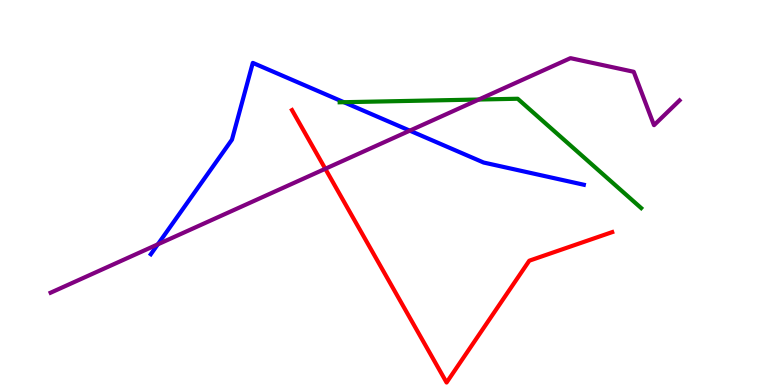[{'lines': ['blue', 'red'], 'intersections': []}, {'lines': ['green', 'red'], 'intersections': []}, {'lines': ['purple', 'red'], 'intersections': [{'x': 4.2, 'y': 5.62}]}, {'lines': ['blue', 'green'], 'intersections': [{'x': 4.44, 'y': 7.35}]}, {'lines': ['blue', 'purple'], 'intersections': [{'x': 2.04, 'y': 3.65}, {'x': 5.29, 'y': 6.61}]}, {'lines': ['green', 'purple'], 'intersections': [{'x': 6.18, 'y': 7.41}]}]